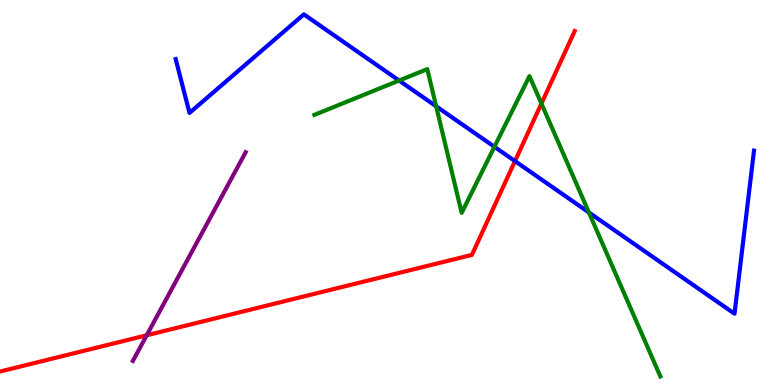[{'lines': ['blue', 'red'], 'intersections': [{'x': 6.64, 'y': 5.82}]}, {'lines': ['green', 'red'], 'intersections': [{'x': 6.99, 'y': 7.31}]}, {'lines': ['purple', 'red'], 'intersections': [{'x': 1.89, 'y': 1.29}]}, {'lines': ['blue', 'green'], 'intersections': [{'x': 5.15, 'y': 7.91}, {'x': 5.63, 'y': 7.24}, {'x': 6.38, 'y': 6.19}, {'x': 7.6, 'y': 4.48}]}, {'lines': ['blue', 'purple'], 'intersections': []}, {'lines': ['green', 'purple'], 'intersections': []}]